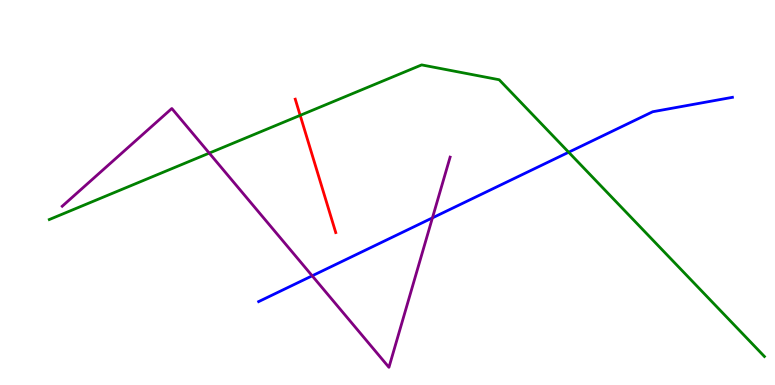[{'lines': ['blue', 'red'], 'intersections': []}, {'lines': ['green', 'red'], 'intersections': [{'x': 3.87, 'y': 7.0}]}, {'lines': ['purple', 'red'], 'intersections': []}, {'lines': ['blue', 'green'], 'intersections': [{'x': 7.34, 'y': 6.05}]}, {'lines': ['blue', 'purple'], 'intersections': [{'x': 4.03, 'y': 2.84}, {'x': 5.58, 'y': 4.34}]}, {'lines': ['green', 'purple'], 'intersections': [{'x': 2.7, 'y': 6.02}]}]